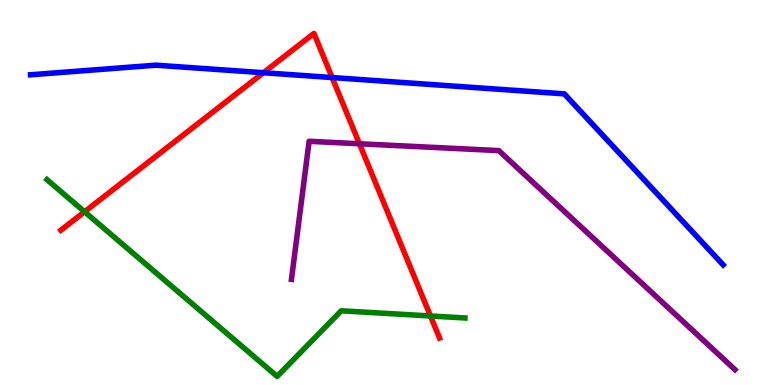[{'lines': ['blue', 'red'], 'intersections': [{'x': 3.4, 'y': 8.11}, {'x': 4.29, 'y': 7.99}]}, {'lines': ['green', 'red'], 'intersections': [{'x': 1.09, 'y': 4.5}, {'x': 5.55, 'y': 1.79}]}, {'lines': ['purple', 'red'], 'intersections': [{'x': 4.64, 'y': 6.27}]}, {'lines': ['blue', 'green'], 'intersections': []}, {'lines': ['blue', 'purple'], 'intersections': []}, {'lines': ['green', 'purple'], 'intersections': []}]